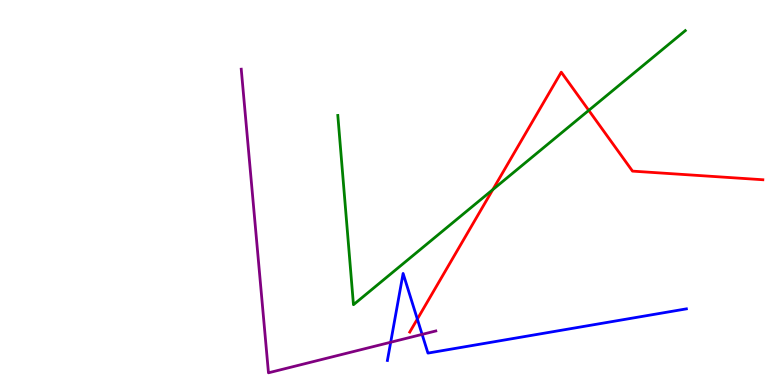[{'lines': ['blue', 'red'], 'intersections': [{'x': 5.38, 'y': 1.71}]}, {'lines': ['green', 'red'], 'intersections': [{'x': 6.36, 'y': 5.07}, {'x': 7.6, 'y': 7.13}]}, {'lines': ['purple', 'red'], 'intersections': []}, {'lines': ['blue', 'green'], 'intersections': []}, {'lines': ['blue', 'purple'], 'intersections': [{'x': 5.04, 'y': 1.11}, {'x': 5.45, 'y': 1.31}]}, {'lines': ['green', 'purple'], 'intersections': []}]